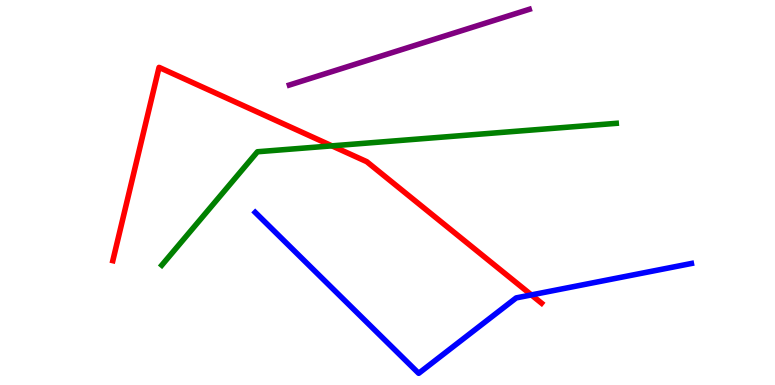[{'lines': ['blue', 'red'], 'intersections': [{'x': 6.86, 'y': 2.34}]}, {'lines': ['green', 'red'], 'intersections': [{'x': 4.28, 'y': 6.21}]}, {'lines': ['purple', 'red'], 'intersections': []}, {'lines': ['blue', 'green'], 'intersections': []}, {'lines': ['blue', 'purple'], 'intersections': []}, {'lines': ['green', 'purple'], 'intersections': []}]